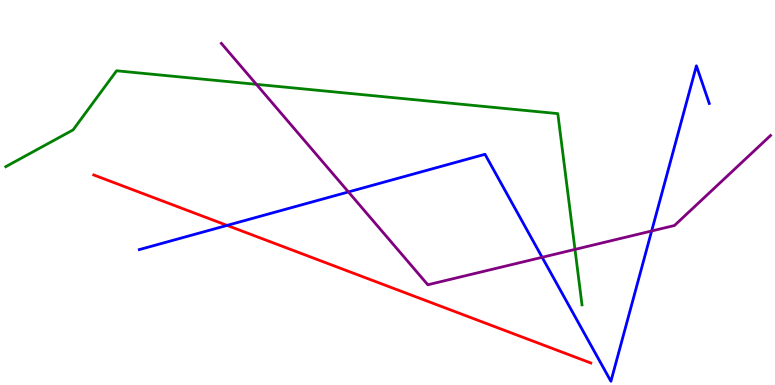[{'lines': ['blue', 'red'], 'intersections': [{'x': 2.93, 'y': 4.15}]}, {'lines': ['green', 'red'], 'intersections': []}, {'lines': ['purple', 'red'], 'intersections': []}, {'lines': ['blue', 'green'], 'intersections': []}, {'lines': ['blue', 'purple'], 'intersections': [{'x': 4.5, 'y': 5.01}, {'x': 7.0, 'y': 3.32}, {'x': 8.41, 'y': 4.0}]}, {'lines': ['green', 'purple'], 'intersections': [{'x': 3.31, 'y': 7.81}, {'x': 7.42, 'y': 3.52}]}]